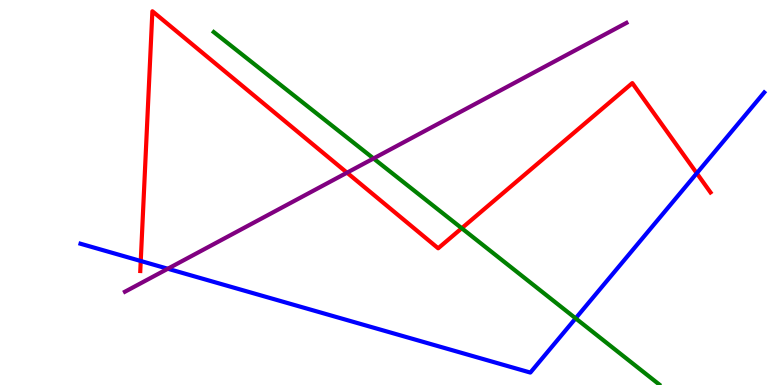[{'lines': ['blue', 'red'], 'intersections': [{'x': 1.82, 'y': 3.22}, {'x': 8.99, 'y': 5.5}]}, {'lines': ['green', 'red'], 'intersections': [{'x': 5.96, 'y': 4.07}]}, {'lines': ['purple', 'red'], 'intersections': [{'x': 4.48, 'y': 5.51}]}, {'lines': ['blue', 'green'], 'intersections': [{'x': 7.43, 'y': 1.73}]}, {'lines': ['blue', 'purple'], 'intersections': [{'x': 2.17, 'y': 3.02}]}, {'lines': ['green', 'purple'], 'intersections': [{'x': 4.82, 'y': 5.88}]}]